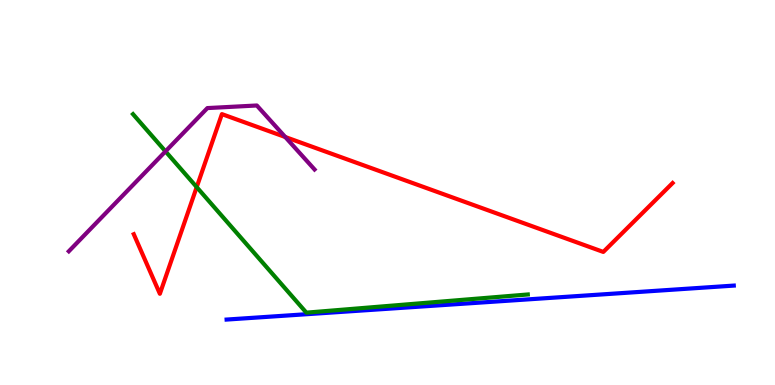[{'lines': ['blue', 'red'], 'intersections': []}, {'lines': ['green', 'red'], 'intersections': [{'x': 2.54, 'y': 5.14}]}, {'lines': ['purple', 'red'], 'intersections': [{'x': 3.68, 'y': 6.44}]}, {'lines': ['blue', 'green'], 'intersections': []}, {'lines': ['blue', 'purple'], 'intersections': []}, {'lines': ['green', 'purple'], 'intersections': [{'x': 2.14, 'y': 6.07}]}]